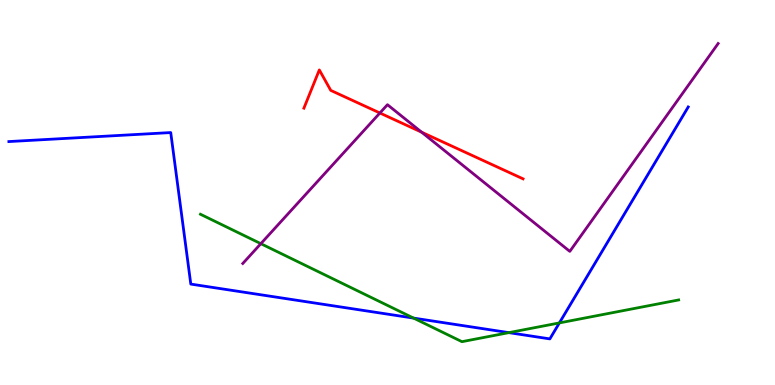[{'lines': ['blue', 'red'], 'intersections': []}, {'lines': ['green', 'red'], 'intersections': []}, {'lines': ['purple', 'red'], 'intersections': [{'x': 4.9, 'y': 7.07}, {'x': 5.44, 'y': 6.57}]}, {'lines': ['blue', 'green'], 'intersections': [{'x': 5.34, 'y': 1.74}, {'x': 6.57, 'y': 1.36}, {'x': 7.22, 'y': 1.61}]}, {'lines': ['blue', 'purple'], 'intersections': []}, {'lines': ['green', 'purple'], 'intersections': [{'x': 3.37, 'y': 3.67}]}]